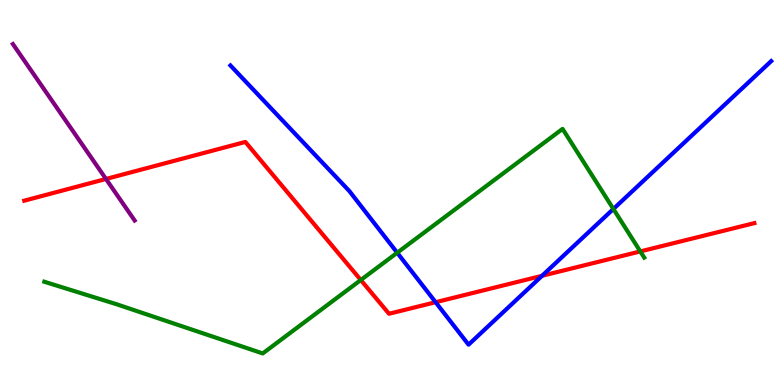[{'lines': ['blue', 'red'], 'intersections': [{'x': 5.62, 'y': 2.15}, {'x': 6.99, 'y': 2.84}]}, {'lines': ['green', 'red'], 'intersections': [{'x': 4.66, 'y': 2.73}, {'x': 8.26, 'y': 3.47}]}, {'lines': ['purple', 'red'], 'intersections': [{'x': 1.37, 'y': 5.35}]}, {'lines': ['blue', 'green'], 'intersections': [{'x': 5.13, 'y': 3.44}, {'x': 7.91, 'y': 4.57}]}, {'lines': ['blue', 'purple'], 'intersections': []}, {'lines': ['green', 'purple'], 'intersections': []}]